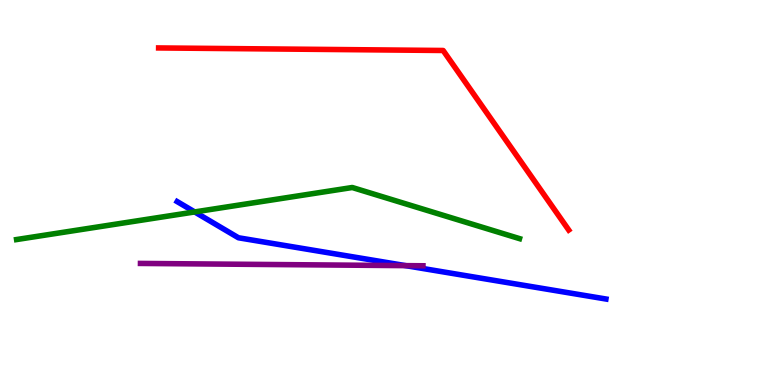[{'lines': ['blue', 'red'], 'intersections': []}, {'lines': ['green', 'red'], 'intersections': []}, {'lines': ['purple', 'red'], 'intersections': []}, {'lines': ['blue', 'green'], 'intersections': [{'x': 2.51, 'y': 4.5}]}, {'lines': ['blue', 'purple'], 'intersections': [{'x': 5.23, 'y': 3.1}]}, {'lines': ['green', 'purple'], 'intersections': []}]